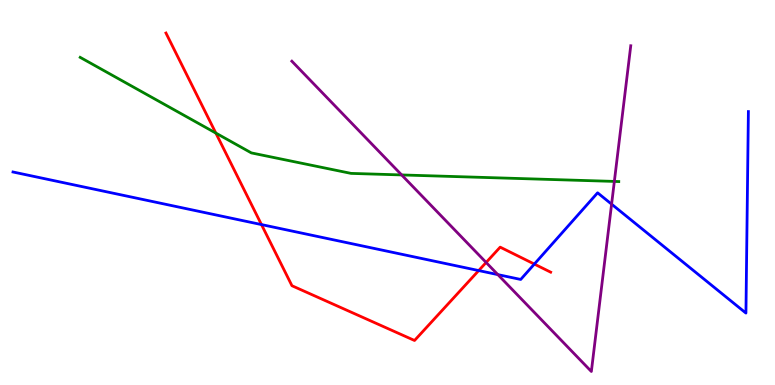[{'lines': ['blue', 'red'], 'intersections': [{'x': 3.37, 'y': 4.17}, {'x': 6.18, 'y': 2.97}, {'x': 6.89, 'y': 3.14}]}, {'lines': ['green', 'red'], 'intersections': [{'x': 2.79, 'y': 6.54}]}, {'lines': ['purple', 'red'], 'intersections': [{'x': 6.27, 'y': 3.18}]}, {'lines': ['blue', 'green'], 'intersections': []}, {'lines': ['blue', 'purple'], 'intersections': [{'x': 6.42, 'y': 2.87}, {'x': 7.89, 'y': 4.7}]}, {'lines': ['green', 'purple'], 'intersections': [{'x': 5.18, 'y': 5.46}, {'x': 7.93, 'y': 5.29}]}]